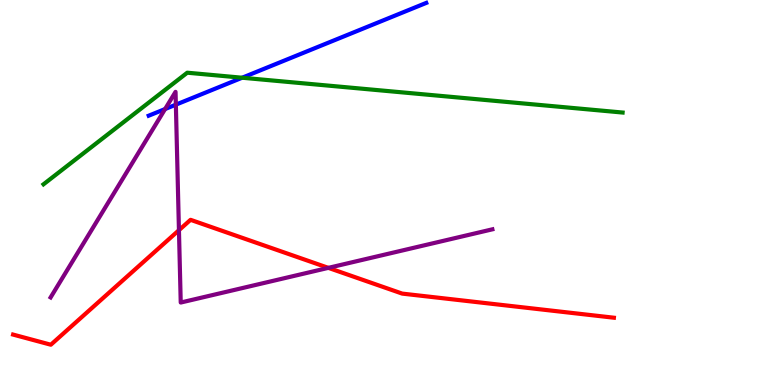[{'lines': ['blue', 'red'], 'intersections': []}, {'lines': ['green', 'red'], 'intersections': []}, {'lines': ['purple', 'red'], 'intersections': [{'x': 2.31, 'y': 4.02}, {'x': 4.24, 'y': 3.04}]}, {'lines': ['blue', 'green'], 'intersections': [{'x': 3.12, 'y': 7.98}]}, {'lines': ['blue', 'purple'], 'intersections': [{'x': 2.13, 'y': 7.17}, {'x': 2.27, 'y': 7.28}]}, {'lines': ['green', 'purple'], 'intersections': []}]